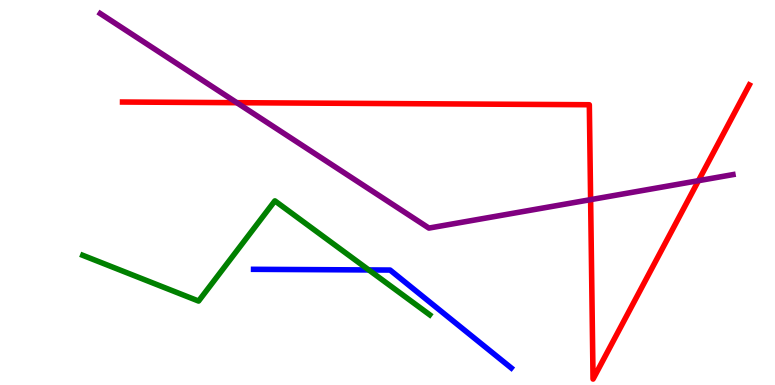[{'lines': ['blue', 'red'], 'intersections': []}, {'lines': ['green', 'red'], 'intersections': []}, {'lines': ['purple', 'red'], 'intersections': [{'x': 3.06, 'y': 7.33}, {'x': 7.62, 'y': 4.81}, {'x': 9.01, 'y': 5.31}]}, {'lines': ['blue', 'green'], 'intersections': [{'x': 4.76, 'y': 2.99}]}, {'lines': ['blue', 'purple'], 'intersections': []}, {'lines': ['green', 'purple'], 'intersections': []}]